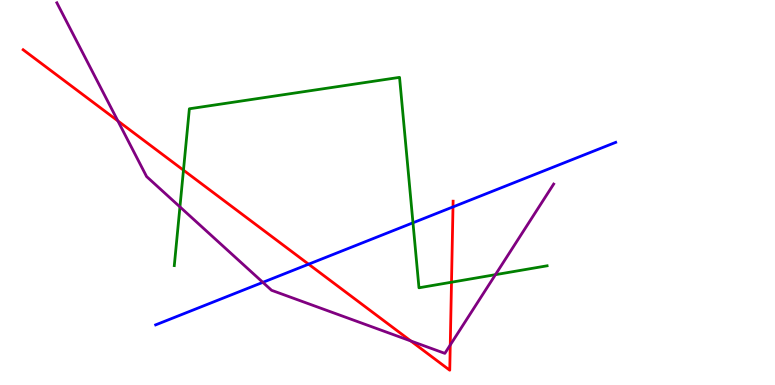[{'lines': ['blue', 'red'], 'intersections': [{'x': 3.98, 'y': 3.14}, {'x': 5.85, 'y': 4.63}]}, {'lines': ['green', 'red'], 'intersections': [{'x': 2.37, 'y': 5.58}, {'x': 5.83, 'y': 2.67}]}, {'lines': ['purple', 'red'], 'intersections': [{'x': 1.52, 'y': 6.86}, {'x': 5.3, 'y': 1.14}, {'x': 5.81, 'y': 1.04}]}, {'lines': ['blue', 'green'], 'intersections': [{'x': 5.33, 'y': 4.21}]}, {'lines': ['blue', 'purple'], 'intersections': [{'x': 3.39, 'y': 2.67}]}, {'lines': ['green', 'purple'], 'intersections': [{'x': 2.32, 'y': 4.63}, {'x': 6.39, 'y': 2.87}]}]